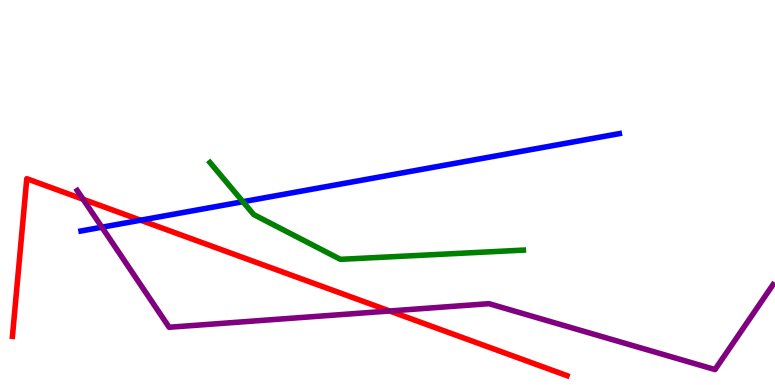[{'lines': ['blue', 'red'], 'intersections': [{'x': 1.81, 'y': 4.28}]}, {'lines': ['green', 'red'], 'intersections': []}, {'lines': ['purple', 'red'], 'intersections': [{'x': 1.07, 'y': 4.82}, {'x': 5.03, 'y': 1.92}]}, {'lines': ['blue', 'green'], 'intersections': [{'x': 3.13, 'y': 4.76}]}, {'lines': ['blue', 'purple'], 'intersections': [{'x': 1.31, 'y': 4.1}]}, {'lines': ['green', 'purple'], 'intersections': []}]